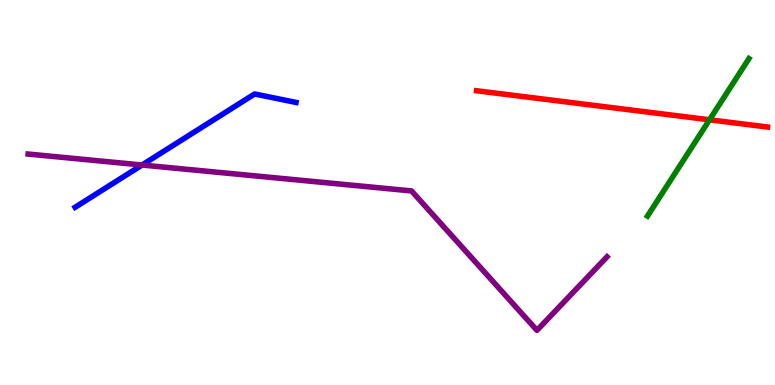[{'lines': ['blue', 'red'], 'intersections': []}, {'lines': ['green', 'red'], 'intersections': [{'x': 9.16, 'y': 6.89}]}, {'lines': ['purple', 'red'], 'intersections': []}, {'lines': ['blue', 'green'], 'intersections': []}, {'lines': ['blue', 'purple'], 'intersections': [{'x': 1.83, 'y': 5.71}]}, {'lines': ['green', 'purple'], 'intersections': []}]